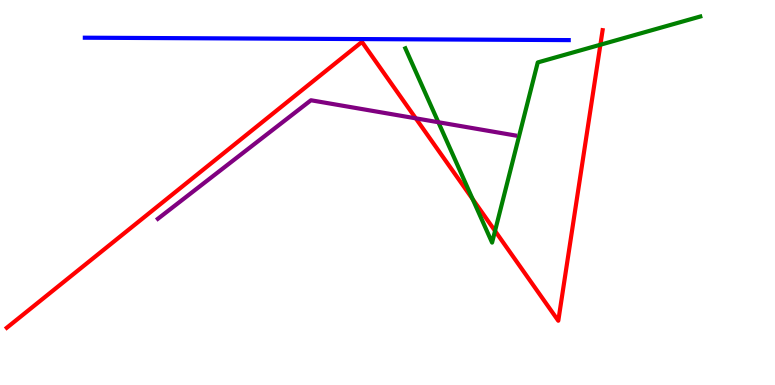[{'lines': ['blue', 'red'], 'intersections': []}, {'lines': ['green', 'red'], 'intersections': [{'x': 6.1, 'y': 4.83}, {'x': 6.39, 'y': 4.0}, {'x': 7.75, 'y': 8.84}]}, {'lines': ['purple', 'red'], 'intersections': [{'x': 5.36, 'y': 6.93}]}, {'lines': ['blue', 'green'], 'intersections': []}, {'lines': ['blue', 'purple'], 'intersections': []}, {'lines': ['green', 'purple'], 'intersections': [{'x': 5.66, 'y': 6.83}]}]